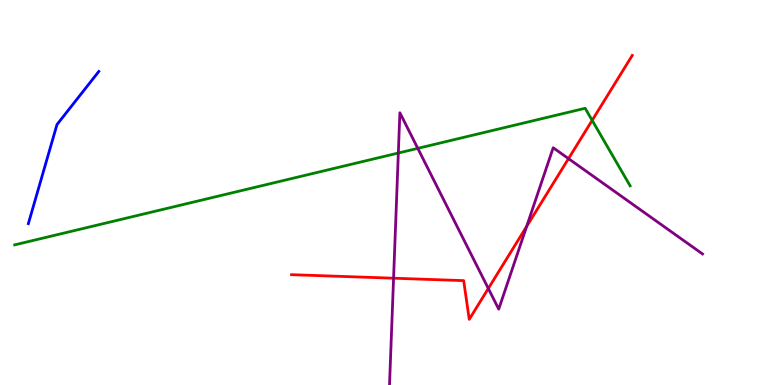[{'lines': ['blue', 'red'], 'intersections': []}, {'lines': ['green', 'red'], 'intersections': [{'x': 7.64, 'y': 6.87}]}, {'lines': ['purple', 'red'], 'intersections': [{'x': 5.08, 'y': 2.77}, {'x': 6.3, 'y': 2.51}, {'x': 6.8, 'y': 4.12}, {'x': 7.34, 'y': 5.88}]}, {'lines': ['blue', 'green'], 'intersections': []}, {'lines': ['blue', 'purple'], 'intersections': []}, {'lines': ['green', 'purple'], 'intersections': [{'x': 5.14, 'y': 6.03}, {'x': 5.39, 'y': 6.15}]}]